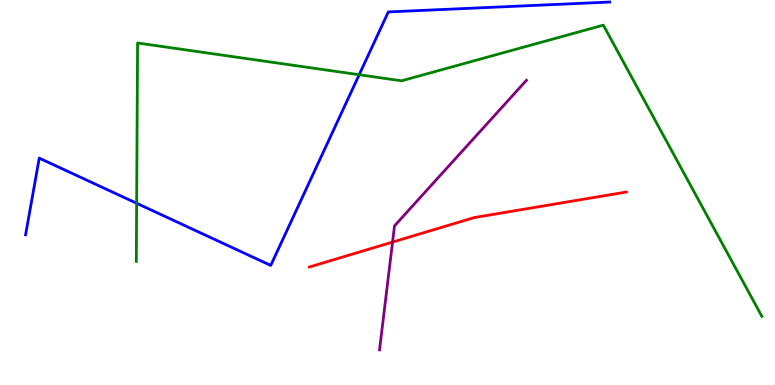[{'lines': ['blue', 'red'], 'intersections': []}, {'lines': ['green', 'red'], 'intersections': []}, {'lines': ['purple', 'red'], 'intersections': [{'x': 5.07, 'y': 3.71}]}, {'lines': ['blue', 'green'], 'intersections': [{'x': 1.76, 'y': 4.72}, {'x': 4.63, 'y': 8.06}]}, {'lines': ['blue', 'purple'], 'intersections': []}, {'lines': ['green', 'purple'], 'intersections': []}]